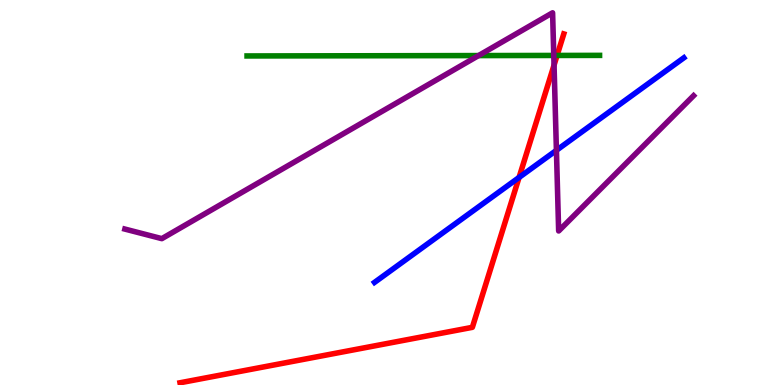[{'lines': ['blue', 'red'], 'intersections': [{'x': 6.7, 'y': 5.39}]}, {'lines': ['green', 'red'], 'intersections': [{'x': 7.19, 'y': 8.56}]}, {'lines': ['purple', 'red'], 'intersections': [{'x': 7.15, 'y': 8.31}]}, {'lines': ['blue', 'green'], 'intersections': []}, {'lines': ['blue', 'purple'], 'intersections': [{'x': 7.18, 'y': 6.1}]}, {'lines': ['green', 'purple'], 'intersections': [{'x': 6.17, 'y': 8.56}, {'x': 7.15, 'y': 8.56}]}]